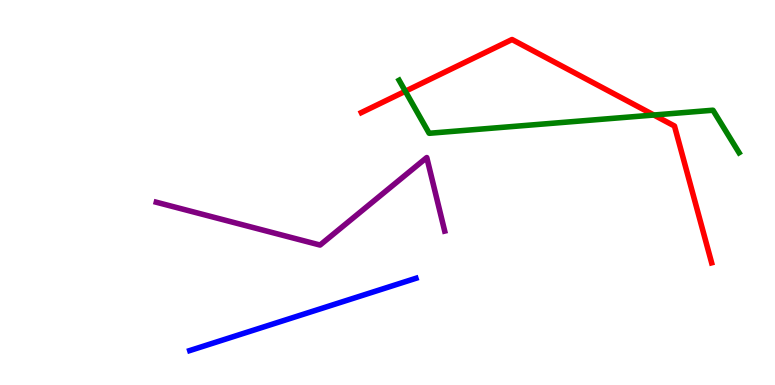[{'lines': ['blue', 'red'], 'intersections': []}, {'lines': ['green', 'red'], 'intersections': [{'x': 5.23, 'y': 7.63}, {'x': 8.44, 'y': 7.01}]}, {'lines': ['purple', 'red'], 'intersections': []}, {'lines': ['blue', 'green'], 'intersections': []}, {'lines': ['blue', 'purple'], 'intersections': []}, {'lines': ['green', 'purple'], 'intersections': []}]